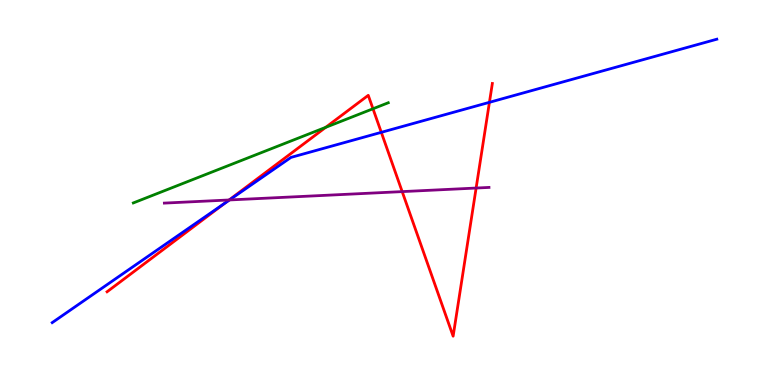[{'lines': ['blue', 'red'], 'intersections': [{'x': 2.91, 'y': 4.73}, {'x': 4.92, 'y': 6.56}, {'x': 6.32, 'y': 7.34}]}, {'lines': ['green', 'red'], 'intersections': [{'x': 4.2, 'y': 6.69}, {'x': 4.81, 'y': 7.18}]}, {'lines': ['purple', 'red'], 'intersections': [{'x': 2.96, 'y': 4.81}, {'x': 5.19, 'y': 5.02}, {'x': 6.14, 'y': 5.12}]}, {'lines': ['blue', 'green'], 'intersections': []}, {'lines': ['blue', 'purple'], 'intersections': [{'x': 2.96, 'y': 4.81}]}, {'lines': ['green', 'purple'], 'intersections': []}]